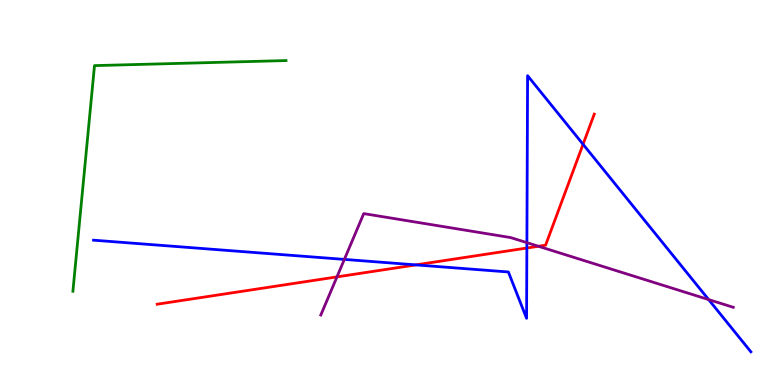[{'lines': ['blue', 'red'], 'intersections': [{'x': 5.37, 'y': 3.12}, {'x': 6.8, 'y': 3.56}, {'x': 7.52, 'y': 6.25}]}, {'lines': ['green', 'red'], 'intersections': []}, {'lines': ['purple', 'red'], 'intersections': [{'x': 4.35, 'y': 2.81}, {'x': 6.95, 'y': 3.6}]}, {'lines': ['blue', 'green'], 'intersections': []}, {'lines': ['blue', 'purple'], 'intersections': [{'x': 4.44, 'y': 3.26}, {'x': 6.8, 'y': 3.7}, {'x': 9.14, 'y': 2.22}]}, {'lines': ['green', 'purple'], 'intersections': []}]